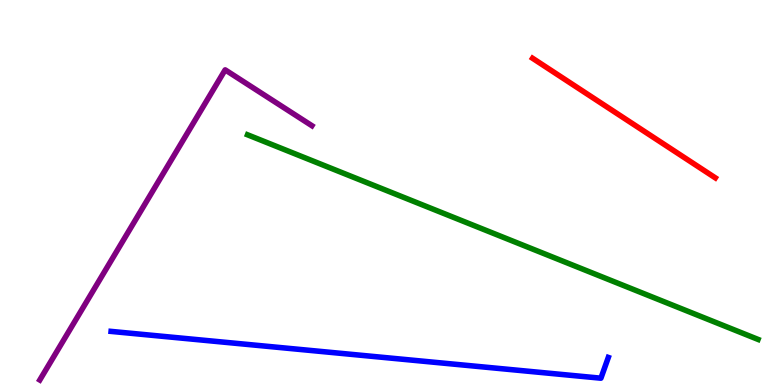[{'lines': ['blue', 'red'], 'intersections': []}, {'lines': ['green', 'red'], 'intersections': []}, {'lines': ['purple', 'red'], 'intersections': []}, {'lines': ['blue', 'green'], 'intersections': []}, {'lines': ['blue', 'purple'], 'intersections': []}, {'lines': ['green', 'purple'], 'intersections': []}]